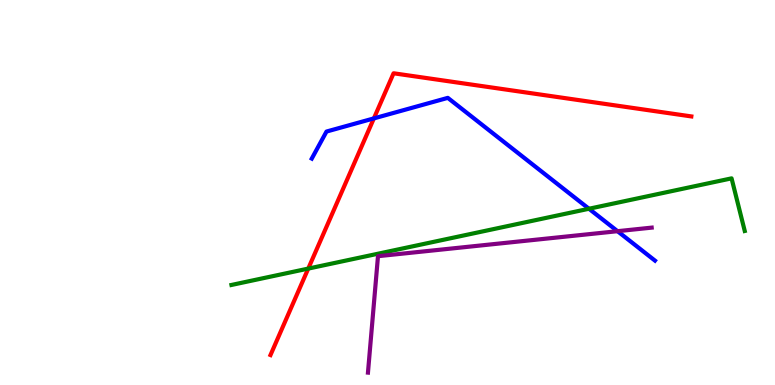[{'lines': ['blue', 'red'], 'intersections': [{'x': 4.82, 'y': 6.92}]}, {'lines': ['green', 'red'], 'intersections': [{'x': 3.98, 'y': 3.02}]}, {'lines': ['purple', 'red'], 'intersections': []}, {'lines': ['blue', 'green'], 'intersections': [{'x': 7.6, 'y': 4.58}]}, {'lines': ['blue', 'purple'], 'intersections': [{'x': 7.97, 'y': 3.99}]}, {'lines': ['green', 'purple'], 'intersections': []}]